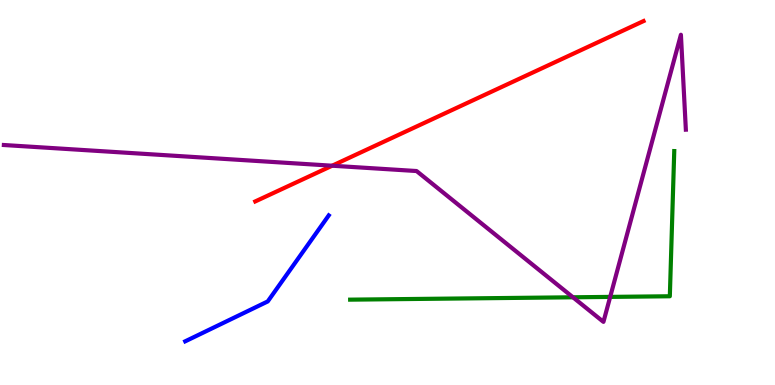[{'lines': ['blue', 'red'], 'intersections': []}, {'lines': ['green', 'red'], 'intersections': []}, {'lines': ['purple', 'red'], 'intersections': [{'x': 4.29, 'y': 5.7}]}, {'lines': ['blue', 'green'], 'intersections': []}, {'lines': ['blue', 'purple'], 'intersections': []}, {'lines': ['green', 'purple'], 'intersections': [{'x': 7.39, 'y': 2.28}, {'x': 7.87, 'y': 2.29}]}]